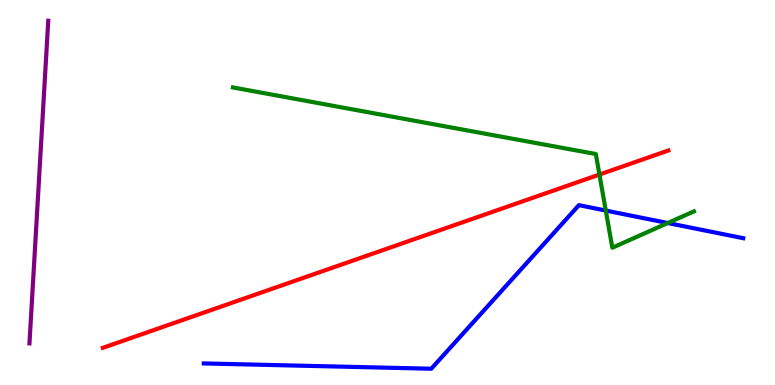[{'lines': ['blue', 'red'], 'intersections': []}, {'lines': ['green', 'red'], 'intersections': [{'x': 7.73, 'y': 5.47}]}, {'lines': ['purple', 'red'], 'intersections': []}, {'lines': ['blue', 'green'], 'intersections': [{'x': 7.82, 'y': 4.53}, {'x': 8.62, 'y': 4.21}]}, {'lines': ['blue', 'purple'], 'intersections': []}, {'lines': ['green', 'purple'], 'intersections': []}]